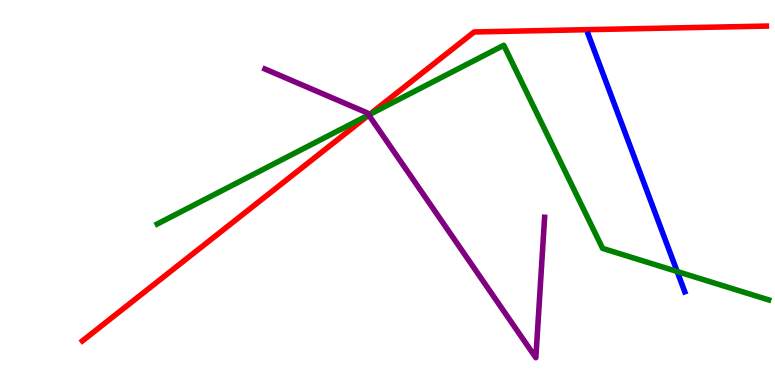[{'lines': ['blue', 'red'], 'intersections': []}, {'lines': ['green', 'red'], 'intersections': [{'x': 4.77, 'y': 7.02}]}, {'lines': ['purple', 'red'], 'intersections': [{'x': 4.76, 'y': 7.01}]}, {'lines': ['blue', 'green'], 'intersections': [{'x': 8.74, 'y': 2.95}]}, {'lines': ['blue', 'purple'], 'intersections': []}, {'lines': ['green', 'purple'], 'intersections': [{'x': 4.76, 'y': 7.01}]}]